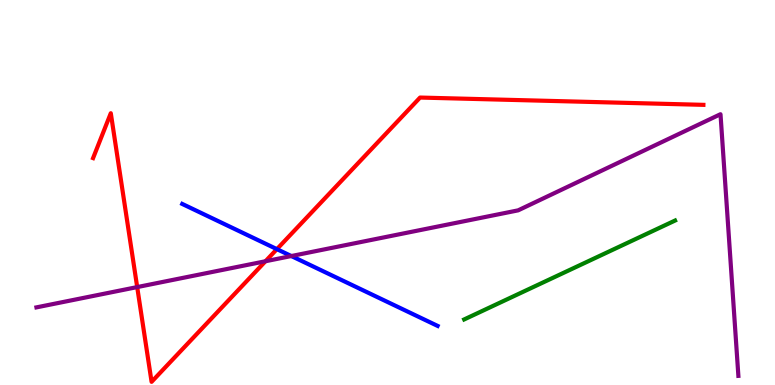[{'lines': ['blue', 'red'], 'intersections': [{'x': 3.57, 'y': 3.53}]}, {'lines': ['green', 'red'], 'intersections': []}, {'lines': ['purple', 'red'], 'intersections': [{'x': 1.77, 'y': 2.54}, {'x': 3.43, 'y': 3.21}]}, {'lines': ['blue', 'green'], 'intersections': []}, {'lines': ['blue', 'purple'], 'intersections': [{'x': 3.76, 'y': 3.35}]}, {'lines': ['green', 'purple'], 'intersections': []}]